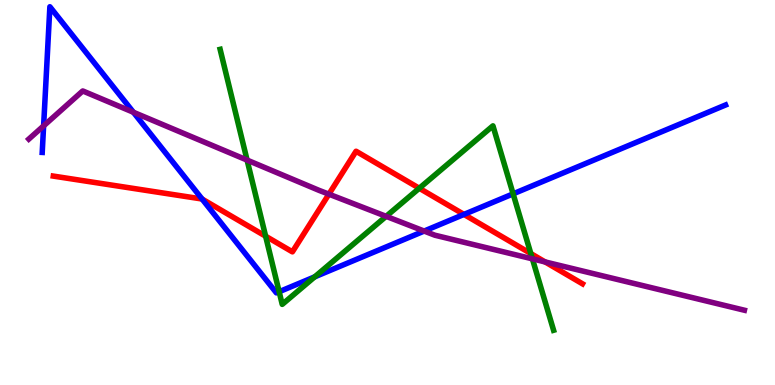[{'lines': ['blue', 'red'], 'intersections': [{'x': 2.61, 'y': 4.83}, {'x': 5.99, 'y': 4.43}]}, {'lines': ['green', 'red'], 'intersections': [{'x': 3.43, 'y': 3.87}, {'x': 5.41, 'y': 5.11}, {'x': 6.85, 'y': 3.41}]}, {'lines': ['purple', 'red'], 'intersections': [{'x': 4.24, 'y': 4.96}, {'x': 7.03, 'y': 3.2}]}, {'lines': ['blue', 'green'], 'intersections': [{'x': 3.6, 'y': 2.42}, {'x': 4.06, 'y': 2.81}, {'x': 6.62, 'y': 4.96}]}, {'lines': ['blue', 'purple'], 'intersections': [{'x': 0.563, 'y': 6.73}, {'x': 1.72, 'y': 7.08}, {'x': 5.47, 'y': 4.0}]}, {'lines': ['green', 'purple'], 'intersections': [{'x': 3.19, 'y': 5.84}, {'x': 4.98, 'y': 4.38}, {'x': 6.87, 'y': 3.28}]}]